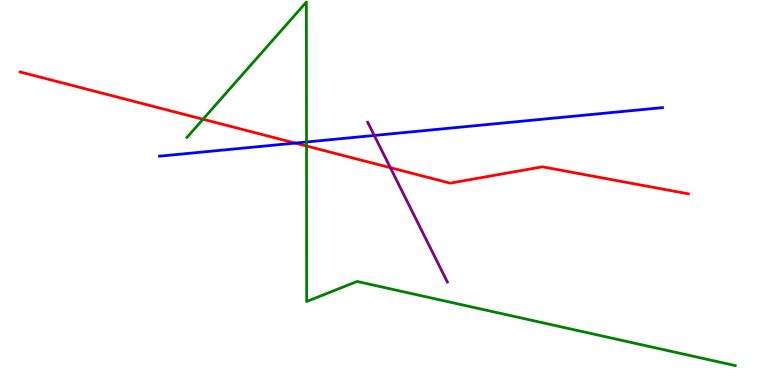[{'lines': ['blue', 'red'], 'intersections': [{'x': 3.81, 'y': 6.28}]}, {'lines': ['green', 'red'], 'intersections': [{'x': 2.62, 'y': 6.9}, {'x': 3.96, 'y': 6.21}]}, {'lines': ['purple', 'red'], 'intersections': [{'x': 5.04, 'y': 5.64}]}, {'lines': ['blue', 'green'], 'intersections': [{'x': 3.96, 'y': 6.31}]}, {'lines': ['blue', 'purple'], 'intersections': [{'x': 4.83, 'y': 6.48}]}, {'lines': ['green', 'purple'], 'intersections': []}]